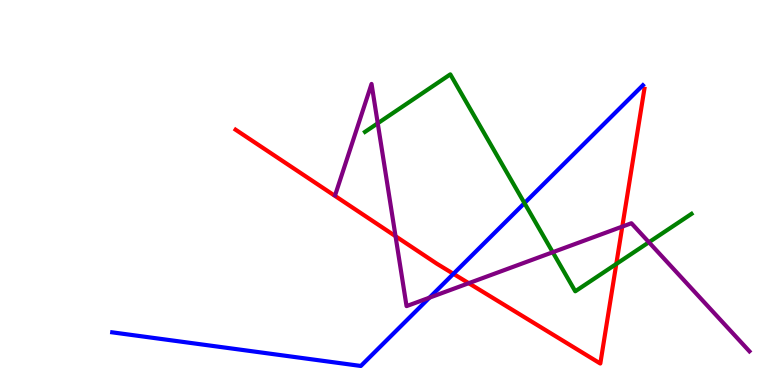[{'lines': ['blue', 'red'], 'intersections': [{'x': 5.85, 'y': 2.89}]}, {'lines': ['green', 'red'], 'intersections': [{'x': 7.95, 'y': 3.14}]}, {'lines': ['purple', 'red'], 'intersections': [{'x': 5.1, 'y': 3.86}, {'x': 6.05, 'y': 2.64}, {'x': 8.03, 'y': 4.11}]}, {'lines': ['blue', 'green'], 'intersections': [{'x': 6.77, 'y': 4.72}]}, {'lines': ['blue', 'purple'], 'intersections': [{'x': 5.54, 'y': 2.27}]}, {'lines': ['green', 'purple'], 'intersections': [{'x': 4.87, 'y': 6.8}, {'x': 7.13, 'y': 3.45}, {'x': 8.37, 'y': 3.71}]}]